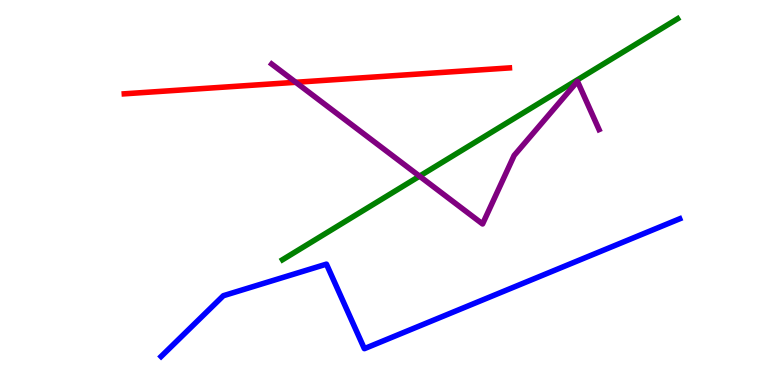[{'lines': ['blue', 'red'], 'intersections': []}, {'lines': ['green', 'red'], 'intersections': []}, {'lines': ['purple', 'red'], 'intersections': [{'x': 3.82, 'y': 7.86}]}, {'lines': ['blue', 'green'], 'intersections': []}, {'lines': ['blue', 'purple'], 'intersections': []}, {'lines': ['green', 'purple'], 'intersections': [{'x': 5.41, 'y': 5.42}]}]